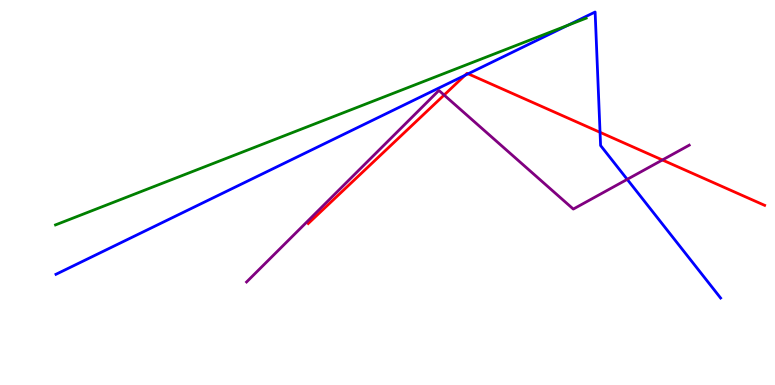[{'lines': ['blue', 'red'], 'intersections': [{'x': 6.0, 'y': 8.04}, {'x': 6.04, 'y': 8.08}, {'x': 7.74, 'y': 6.56}]}, {'lines': ['green', 'red'], 'intersections': []}, {'lines': ['purple', 'red'], 'intersections': [{'x': 5.73, 'y': 7.53}, {'x': 8.55, 'y': 5.84}]}, {'lines': ['blue', 'green'], 'intersections': [{'x': 7.33, 'y': 9.34}]}, {'lines': ['blue', 'purple'], 'intersections': [{'x': 8.09, 'y': 5.34}]}, {'lines': ['green', 'purple'], 'intersections': []}]